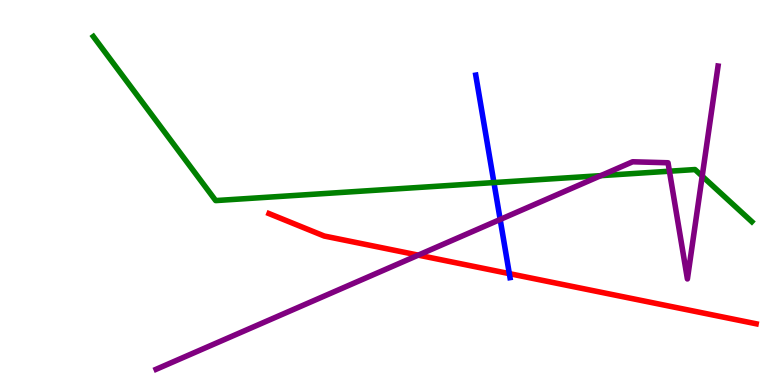[{'lines': ['blue', 'red'], 'intersections': [{'x': 6.57, 'y': 2.89}]}, {'lines': ['green', 'red'], 'intersections': []}, {'lines': ['purple', 'red'], 'intersections': [{'x': 5.4, 'y': 3.37}]}, {'lines': ['blue', 'green'], 'intersections': [{'x': 6.37, 'y': 5.26}]}, {'lines': ['blue', 'purple'], 'intersections': [{'x': 6.45, 'y': 4.3}]}, {'lines': ['green', 'purple'], 'intersections': [{'x': 7.75, 'y': 5.44}, {'x': 8.64, 'y': 5.55}, {'x': 9.06, 'y': 5.42}]}]